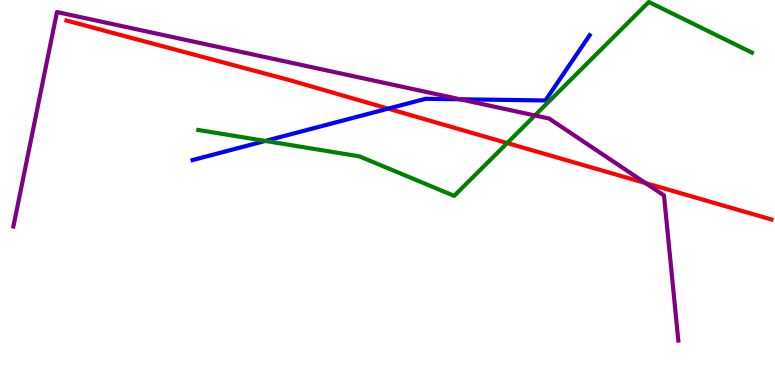[{'lines': ['blue', 'red'], 'intersections': [{'x': 5.01, 'y': 7.18}]}, {'lines': ['green', 'red'], 'intersections': [{'x': 6.54, 'y': 6.28}]}, {'lines': ['purple', 'red'], 'intersections': [{'x': 8.33, 'y': 5.24}]}, {'lines': ['blue', 'green'], 'intersections': [{'x': 3.42, 'y': 6.34}]}, {'lines': ['blue', 'purple'], 'intersections': [{'x': 5.94, 'y': 7.42}]}, {'lines': ['green', 'purple'], 'intersections': [{'x': 6.9, 'y': 7.0}]}]